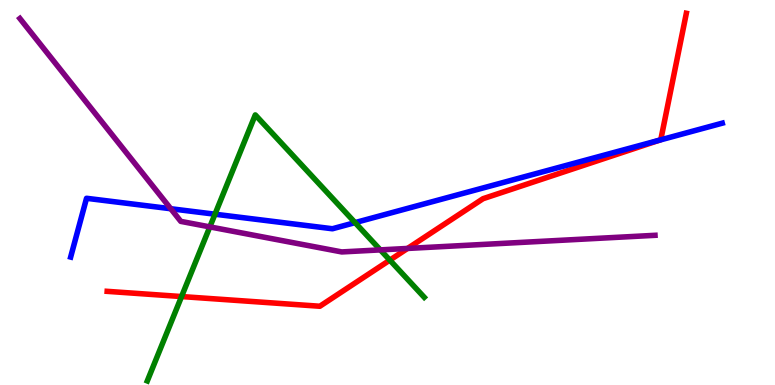[{'lines': ['blue', 'red'], 'intersections': [{'x': 8.51, 'y': 6.36}]}, {'lines': ['green', 'red'], 'intersections': [{'x': 2.34, 'y': 2.3}, {'x': 5.03, 'y': 3.24}]}, {'lines': ['purple', 'red'], 'intersections': [{'x': 5.26, 'y': 3.55}]}, {'lines': ['blue', 'green'], 'intersections': [{'x': 2.77, 'y': 4.44}, {'x': 4.58, 'y': 4.22}]}, {'lines': ['blue', 'purple'], 'intersections': [{'x': 2.2, 'y': 4.58}]}, {'lines': ['green', 'purple'], 'intersections': [{'x': 2.71, 'y': 4.11}, {'x': 4.91, 'y': 3.51}]}]